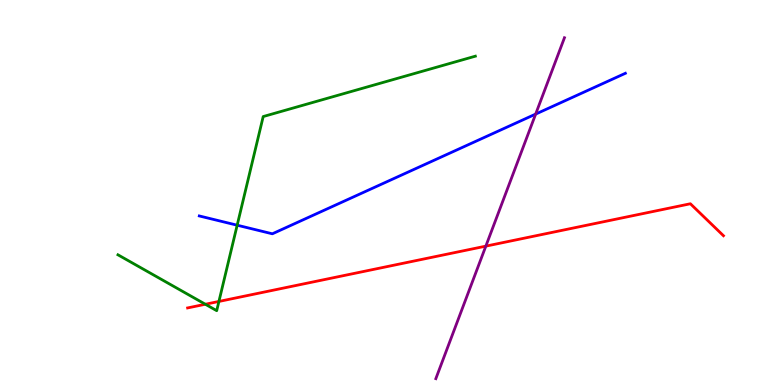[{'lines': ['blue', 'red'], 'intersections': []}, {'lines': ['green', 'red'], 'intersections': [{'x': 2.65, 'y': 2.1}, {'x': 2.82, 'y': 2.17}]}, {'lines': ['purple', 'red'], 'intersections': [{'x': 6.27, 'y': 3.61}]}, {'lines': ['blue', 'green'], 'intersections': [{'x': 3.06, 'y': 4.15}]}, {'lines': ['blue', 'purple'], 'intersections': [{'x': 6.91, 'y': 7.04}]}, {'lines': ['green', 'purple'], 'intersections': []}]